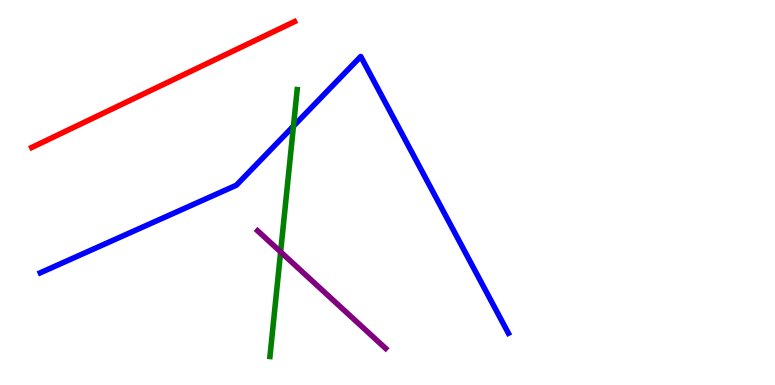[{'lines': ['blue', 'red'], 'intersections': []}, {'lines': ['green', 'red'], 'intersections': []}, {'lines': ['purple', 'red'], 'intersections': []}, {'lines': ['blue', 'green'], 'intersections': [{'x': 3.79, 'y': 6.72}]}, {'lines': ['blue', 'purple'], 'intersections': []}, {'lines': ['green', 'purple'], 'intersections': [{'x': 3.62, 'y': 3.46}]}]